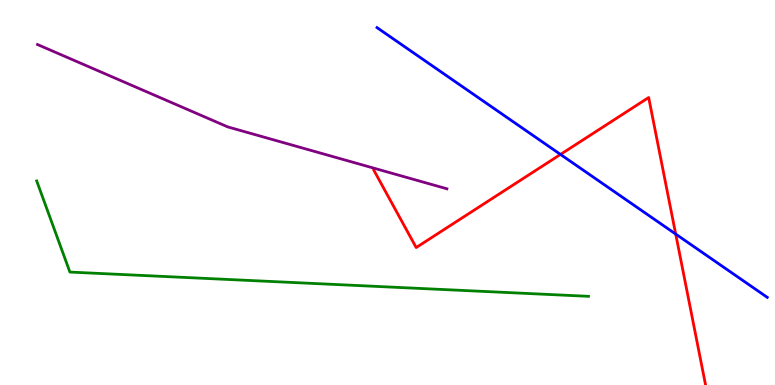[{'lines': ['blue', 'red'], 'intersections': [{'x': 7.23, 'y': 5.99}, {'x': 8.72, 'y': 3.92}]}, {'lines': ['green', 'red'], 'intersections': []}, {'lines': ['purple', 'red'], 'intersections': []}, {'lines': ['blue', 'green'], 'intersections': []}, {'lines': ['blue', 'purple'], 'intersections': []}, {'lines': ['green', 'purple'], 'intersections': []}]